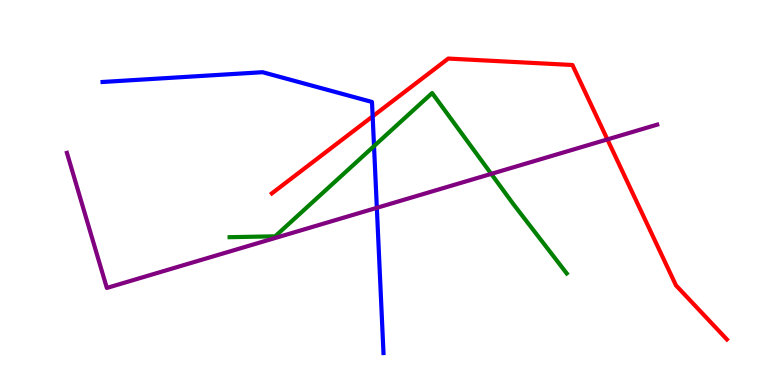[{'lines': ['blue', 'red'], 'intersections': [{'x': 4.81, 'y': 6.98}]}, {'lines': ['green', 'red'], 'intersections': []}, {'lines': ['purple', 'red'], 'intersections': [{'x': 7.84, 'y': 6.38}]}, {'lines': ['blue', 'green'], 'intersections': [{'x': 4.83, 'y': 6.21}]}, {'lines': ['blue', 'purple'], 'intersections': [{'x': 4.86, 'y': 4.6}]}, {'lines': ['green', 'purple'], 'intersections': [{'x': 6.34, 'y': 5.48}]}]